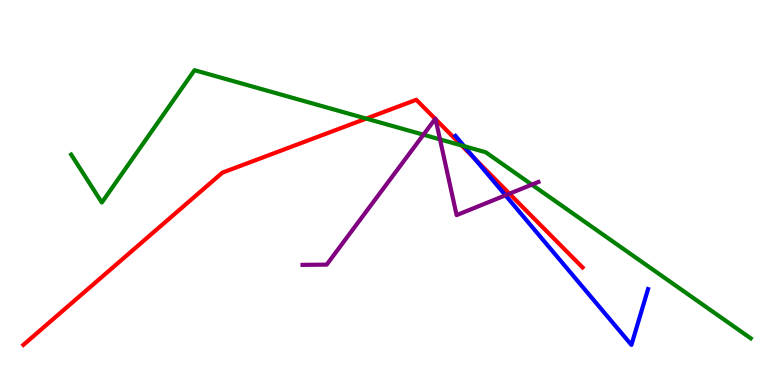[{'lines': ['blue', 'red'], 'intersections': [{'x': 6.12, 'y': 5.89}]}, {'lines': ['green', 'red'], 'intersections': [{'x': 4.73, 'y': 6.92}, {'x': 5.96, 'y': 6.22}]}, {'lines': ['purple', 'red'], 'intersections': [{'x': 5.62, 'y': 6.91}, {'x': 5.62, 'y': 6.9}, {'x': 6.57, 'y': 4.97}]}, {'lines': ['blue', 'green'], 'intersections': [{'x': 5.99, 'y': 6.2}]}, {'lines': ['blue', 'purple'], 'intersections': [{'x': 6.52, 'y': 4.93}]}, {'lines': ['green', 'purple'], 'intersections': [{'x': 5.46, 'y': 6.5}, {'x': 5.68, 'y': 6.38}, {'x': 6.86, 'y': 5.2}]}]